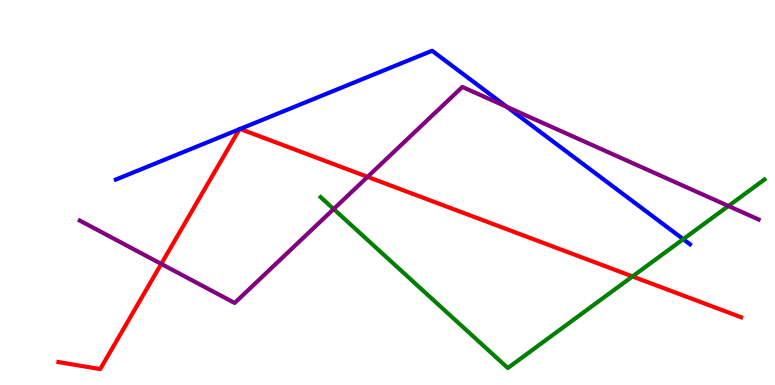[{'lines': ['blue', 'red'], 'intersections': [{'x': 3.09, 'y': 6.64}, {'x': 3.1, 'y': 6.65}]}, {'lines': ['green', 'red'], 'intersections': [{'x': 8.16, 'y': 2.82}]}, {'lines': ['purple', 'red'], 'intersections': [{'x': 2.08, 'y': 3.15}, {'x': 4.74, 'y': 5.41}]}, {'lines': ['blue', 'green'], 'intersections': [{'x': 8.82, 'y': 3.79}]}, {'lines': ['blue', 'purple'], 'intersections': [{'x': 6.54, 'y': 7.22}]}, {'lines': ['green', 'purple'], 'intersections': [{'x': 4.31, 'y': 4.57}, {'x': 9.4, 'y': 4.65}]}]